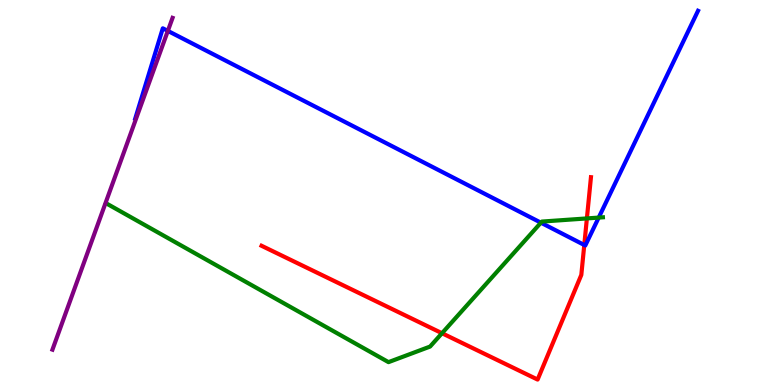[{'lines': ['blue', 'red'], 'intersections': [{'x': 7.54, 'y': 3.64}]}, {'lines': ['green', 'red'], 'intersections': [{'x': 5.7, 'y': 1.34}, {'x': 7.57, 'y': 4.33}]}, {'lines': ['purple', 'red'], 'intersections': []}, {'lines': ['blue', 'green'], 'intersections': [{'x': 6.98, 'y': 4.22}, {'x': 7.73, 'y': 4.35}]}, {'lines': ['blue', 'purple'], 'intersections': [{'x': 2.17, 'y': 9.2}]}, {'lines': ['green', 'purple'], 'intersections': []}]